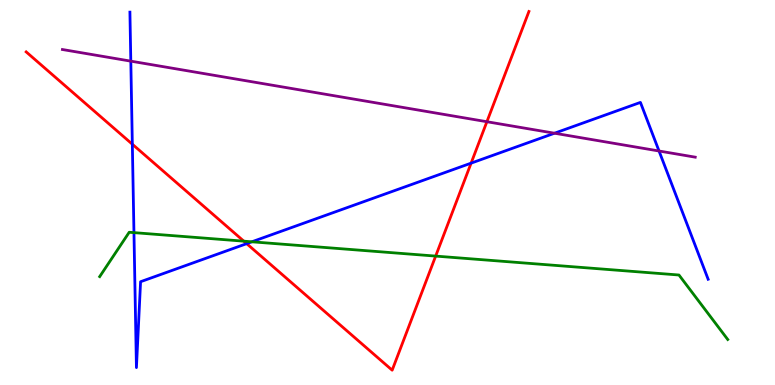[{'lines': ['blue', 'red'], 'intersections': [{'x': 1.71, 'y': 6.25}, {'x': 3.18, 'y': 3.67}, {'x': 6.08, 'y': 5.76}]}, {'lines': ['green', 'red'], 'intersections': [{'x': 3.15, 'y': 3.74}, {'x': 5.62, 'y': 3.35}]}, {'lines': ['purple', 'red'], 'intersections': [{'x': 6.28, 'y': 6.84}]}, {'lines': ['blue', 'green'], 'intersections': [{'x': 1.73, 'y': 3.96}, {'x': 3.25, 'y': 3.72}]}, {'lines': ['blue', 'purple'], 'intersections': [{'x': 1.69, 'y': 8.41}, {'x': 7.15, 'y': 6.54}, {'x': 8.5, 'y': 6.08}]}, {'lines': ['green', 'purple'], 'intersections': []}]